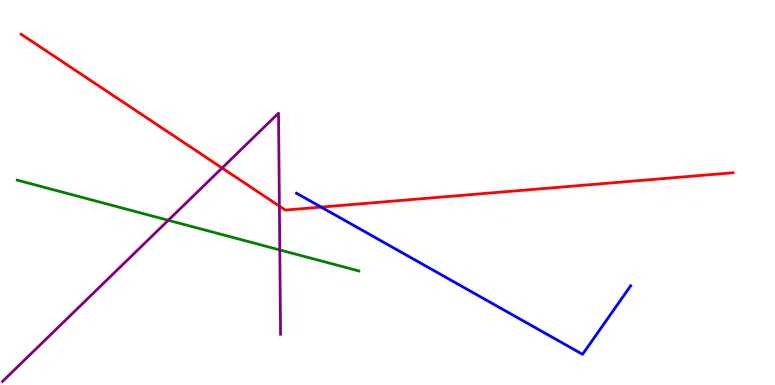[{'lines': ['blue', 'red'], 'intersections': [{'x': 4.14, 'y': 4.62}]}, {'lines': ['green', 'red'], 'intersections': []}, {'lines': ['purple', 'red'], 'intersections': [{'x': 2.87, 'y': 5.64}, {'x': 3.6, 'y': 4.65}]}, {'lines': ['blue', 'green'], 'intersections': []}, {'lines': ['blue', 'purple'], 'intersections': []}, {'lines': ['green', 'purple'], 'intersections': [{'x': 2.17, 'y': 4.28}, {'x': 3.61, 'y': 3.51}]}]